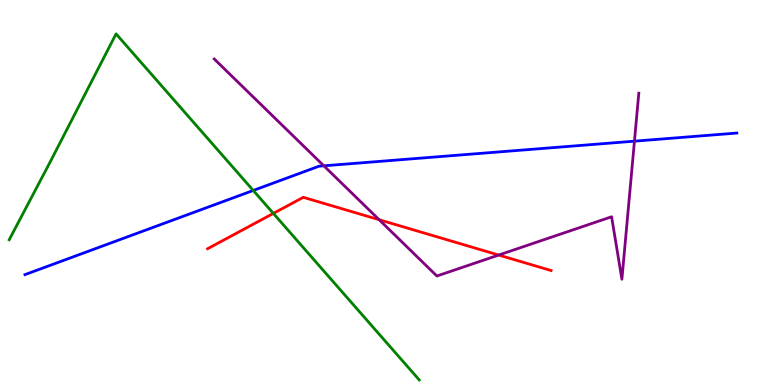[{'lines': ['blue', 'red'], 'intersections': []}, {'lines': ['green', 'red'], 'intersections': [{'x': 3.53, 'y': 4.46}]}, {'lines': ['purple', 'red'], 'intersections': [{'x': 4.89, 'y': 4.29}, {'x': 6.43, 'y': 3.38}]}, {'lines': ['blue', 'green'], 'intersections': [{'x': 3.27, 'y': 5.05}]}, {'lines': ['blue', 'purple'], 'intersections': [{'x': 4.18, 'y': 5.69}, {'x': 8.19, 'y': 6.33}]}, {'lines': ['green', 'purple'], 'intersections': []}]